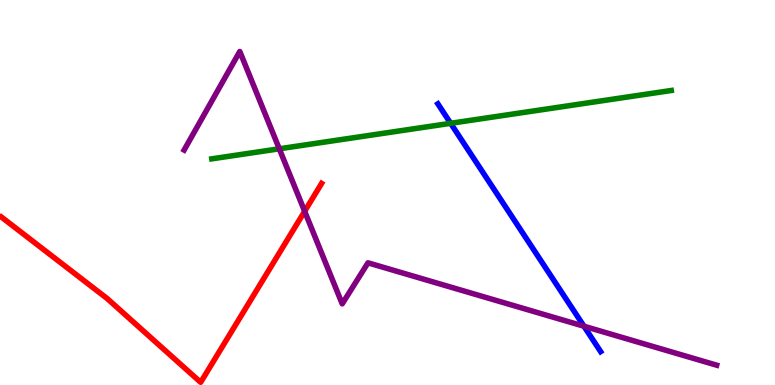[{'lines': ['blue', 'red'], 'intersections': []}, {'lines': ['green', 'red'], 'intersections': []}, {'lines': ['purple', 'red'], 'intersections': [{'x': 3.93, 'y': 4.51}]}, {'lines': ['blue', 'green'], 'intersections': [{'x': 5.81, 'y': 6.8}]}, {'lines': ['blue', 'purple'], 'intersections': [{'x': 7.53, 'y': 1.53}]}, {'lines': ['green', 'purple'], 'intersections': [{'x': 3.6, 'y': 6.14}]}]